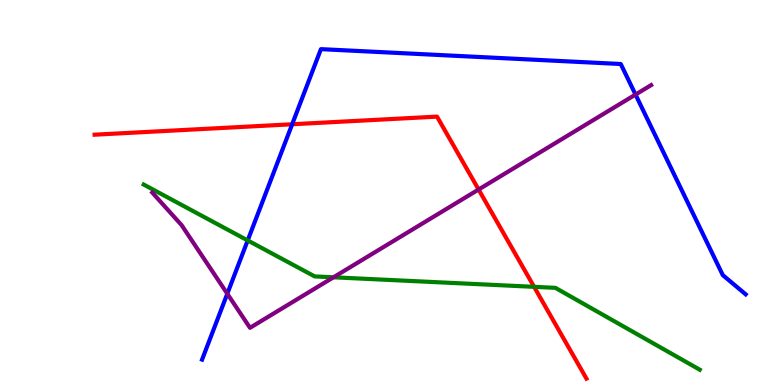[{'lines': ['blue', 'red'], 'intersections': [{'x': 3.77, 'y': 6.77}]}, {'lines': ['green', 'red'], 'intersections': [{'x': 6.89, 'y': 2.55}]}, {'lines': ['purple', 'red'], 'intersections': [{'x': 6.18, 'y': 5.08}]}, {'lines': ['blue', 'green'], 'intersections': [{'x': 3.2, 'y': 3.76}]}, {'lines': ['blue', 'purple'], 'intersections': [{'x': 2.93, 'y': 2.37}, {'x': 8.2, 'y': 7.54}]}, {'lines': ['green', 'purple'], 'intersections': [{'x': 4.3, 'y': 2.8}]}]